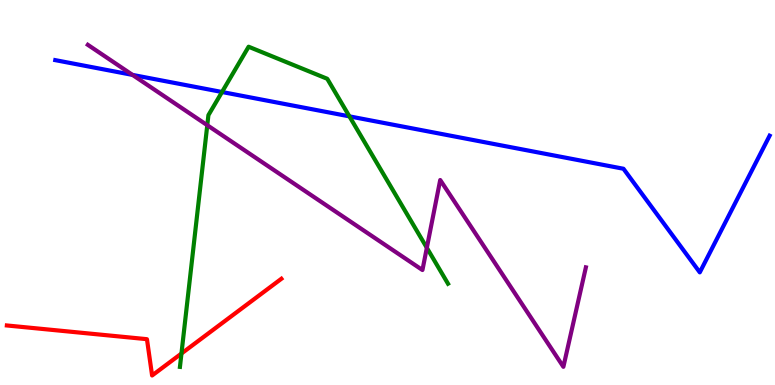[{'lines': ['blue', 'red'], 'intersections': []}, {'lines': ['green', 'red'], 'intersections': [{'x': 2.34, 'y': 0.818}]}, {'lines': ['purple', 'red'], 'intersections': []}, {'lines': ['blue', 'green'], 'intersections': [{'x': 2.86, 'y': 7.61}, {'x': 4.51, 'y': 6.98}]}, {'lines': ['blue', 'purple'], 'intersections': [{'x': 1.71, 'y': 8.05}]}, {'lines': ['green', 'purple'], 'intersections': [{'x': 2.67, 'y': 6.75}, {'x': 5.51, 'y': 3.56}]}]